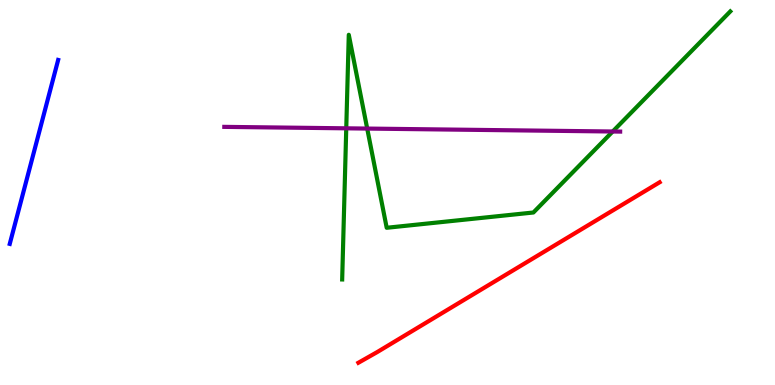[{'lines': ['blue', 'red'], 'intersections': []}, {'lines': ['green', 'red'], 'intersections': []}, {'lines': ['purple', 'red'], 'intersections': []}, {'lines': ['blue', 'green'], 'intersections': []}, {'lines': ['blue', 'purple'], 'intersections': []}, {'lines': ['green', 'purple'], 'intersections': [{'x': 4.47, 'y': 6.67}, {'x': 4.74, 'y': 6.66}, {'x': 7.91, 'y': 6.58}]}]